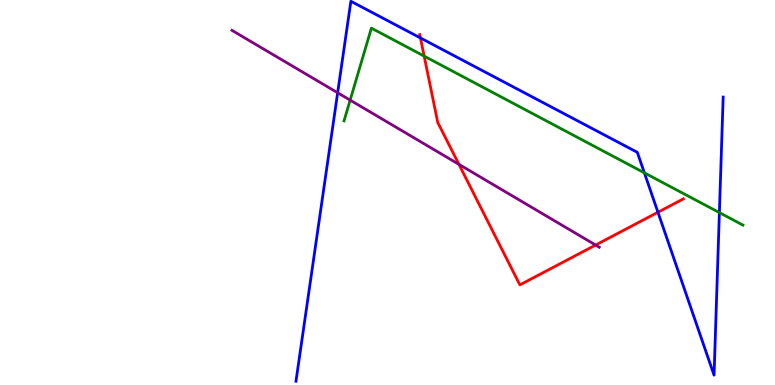[{'lines': ['blue', 'red'], 'intersections': [{'x': 5.43, 'y': 9.01}, {'x': 8.49, 'y': 4.49}]}, {'lines': ['green', 'red'], 'intersections': [{'x': 5.47, 'y': 8.54}]}, {'lines': ['purple', 'red'], 'intersections': [{'x': 5.92, 'y': 5.73}, {'x': 7.69, 'y': 3.64}]}, {'lines': ['blue', 'green'], 'intersections': [{'x': 8.31, 'y': 5.51}, {'x': 9.28, 'y': 4.48}]}, {'lines': ['blue', 'purple'], 'intersections': [{'x': 4.36, 'y': 7.59}]}, {'lines': ['green', 'purple'], 'intersections': [{'x': 4.52, 'y': 7.4}]}]